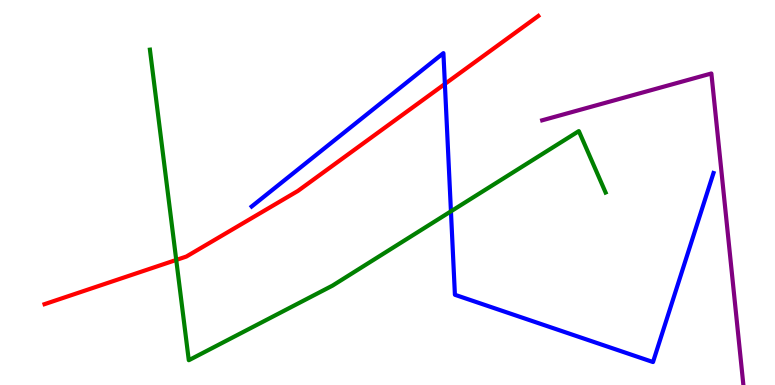[{'lines': ['blue', 'red'], 'intersections': [{'x': 5.74, 'y': 7.82}]}, {'lines': ['green', 'red'], 'intersections': [{'x': 2.27, 'y': 3.25}]}, {'lines': ['purple', 'red'], 'intersections': []}, {'lines': ['blue', 'green'], 'intersections': [{'x': 5.82, 'y': 4.51}]}, {'lines': ['blue', 'purple'], 'intersections': []}, {'lines': ['green', 'purple'], 'intersections': []}]